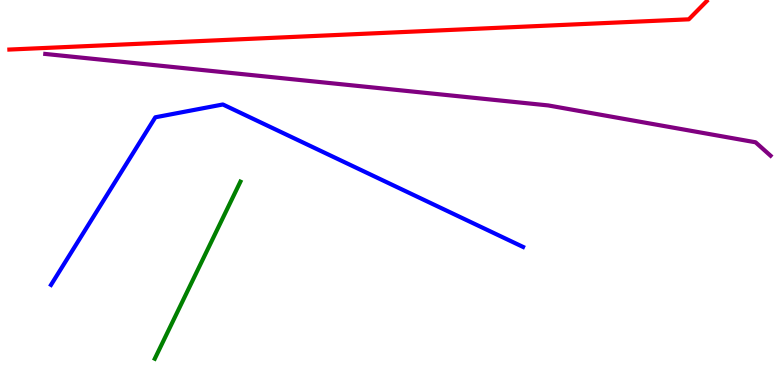[{'lines': ['blue', 'red'], 'intersections': []}, {'lines': ['green', 'red'], 'intersections': []}, {'lines': ['purple', 'red'], 'intersections': []}, {'lines': ['blue', 'green'], 'intersections': []}, {'lines': ['blue', 'purple'], 'intersections': []}, {'lines': ['green', 'purple'], 'intersections': []}]